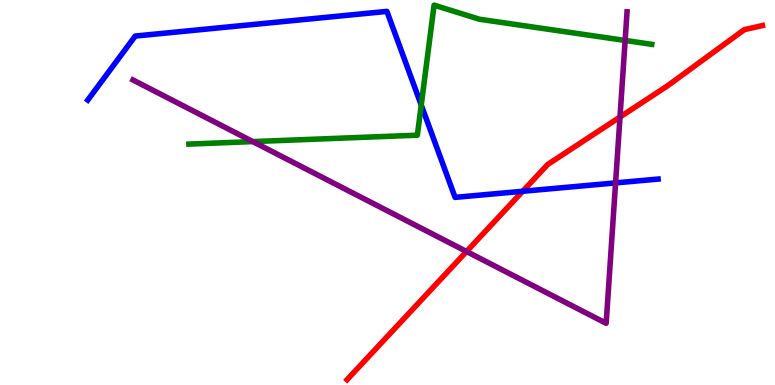[{'lines': ['blue', 'red'], 'intersections': [{'x': 6.74, 'y': 5.03}]}, {'lines': ['green', 'red'], 'intersections': []}, {'lines': ['purple', 'red'], 'intersections': [{'x': 6.02, 'y': 3.47}, {'x': 8.0, 'y': 6.96}]}, {'lines': ['blue', 'green'], 'intersections': [{'x': 5.44, 'y': 7.27}]}, {'lines': ['blue', 'purple'], 'intersections': [{'x': 7.94, 'y': 5.25}]}, {'lines': ['green', 'purple'], 'intersections': [{'x': 3.26, 'y': 6.32}, {'x': 8.07, 'y': 8.95}]}]